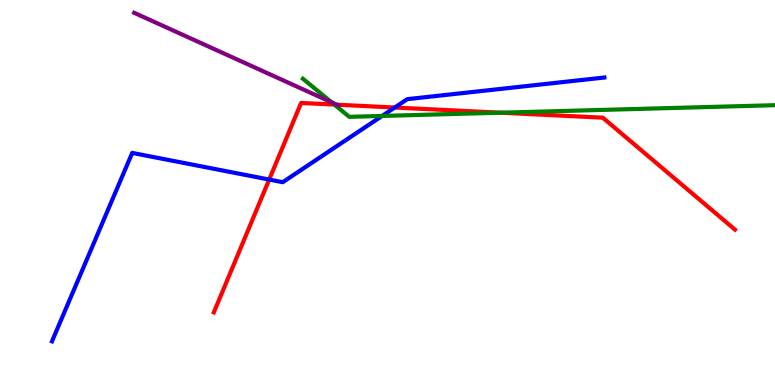[{'lines': ['blue', 'red'], 'intersections': [{'x': 3.47, 'y': 5.34}, {'x': 5.09, 'y': 7.21}]}, {'lines': ['green', 'red'], 'intersections': [{'x': 4.31, 'y': 7.28}, {'x': 6.46, 'y': 7.07}]}, {'lines': ['purple', 'red'], 'intersections': [{'x': 4.35, 'y': 7.28}]}, {'lines': ['blue', 'green'], 'intersections': [{'x': 4.93, 'y': 6.99}]}, {'lines': ['blue', 'purple'], 'intersections': []}, {'lines': ['green', 'purple'], 'intersections': [{'x': 4.28, 'y': 7.34}]}]